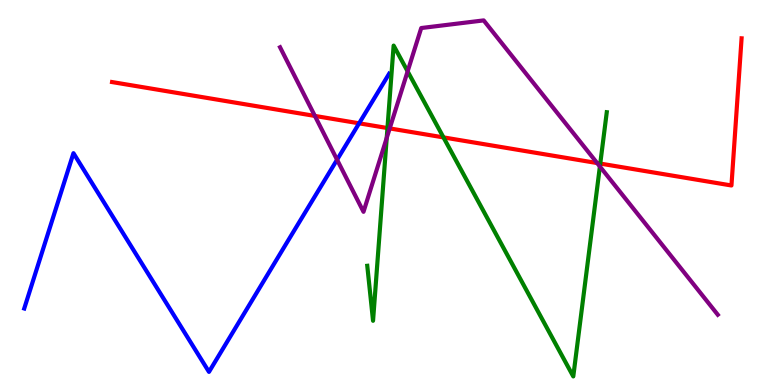[{'lines': ['blue', 'red'], 'intersections': [{'x': 4.63, 'y': 6.8}]}, {'lines': ['green', 'red'], 'intersections': [{'x': 5.0, 'y': 6.67}, {'x': 5.72, 'y': 6.43}, {'x': 7.75, 'y': 5.75}]}, {'lines': ['purple', 'red'], 'intersections': [{'x': 4.06, 'y': 6.99}, {'x': 5.03, 'y': 6.66}, {'x': 7.71, 'y': 5.76}]}, {'lines': ['blue', 'green'], 'intersections': []}, {'lines': ['blue', 'purple'], 'intersections': [{'x': 4.35, 'y': 5.85}]}, {'lines': ['green', 'purple'], 'intersections': [{'x': 4.99, 'y': 6.42}, {'x': 5.26, 'y': 8.15}, {'x': 7.74, 'y': 5.68}]}]